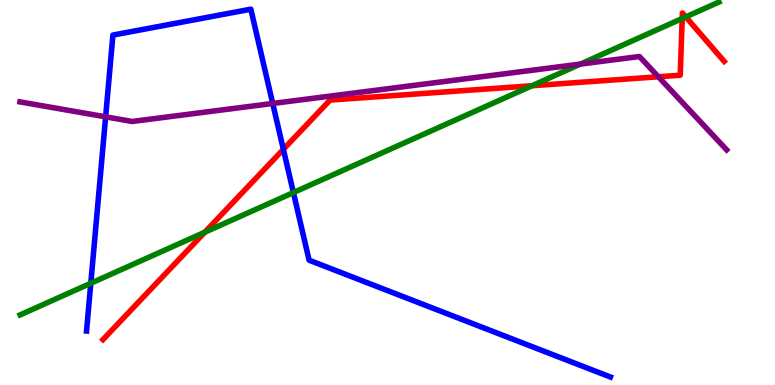[{'lines': ['blue', 'red'], 'intersections': [{'x': 3.66, 'y': 6.12}]}, {'lines': ['green', 'red'], 'intersections': [{'x': 2.64, 'y': 3.97}, {'x': 6.86, 'y': 7.77}, {'x': 8.8, 'y': 9.52}, {'x': 8.85, 'y': 9.56}]}, {'lines': ['purple', 'red'], 'intersections': [{'x': 8.49, 'y': 8.01}]}, {'lines': ['blue', 'green'], 'intersections': [{'x': 1.17, 'y': 2.64}, {'x': 3.79, 'y': 5.0}]}, {'lines': ['blue', 'purple'], 'intersections': [{'x': 1.36, 'y': 6.97}, {'x': 3.52, 'y': 7.31}]}, {'lines': ['green', 'purple'], 'intersections': [{'x': 7.49, 'y': 8.34}]}]